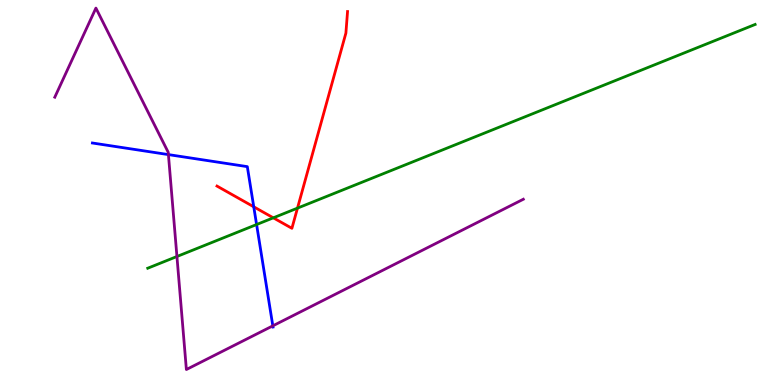[{'lines': ['blue', 'red'], 'intersections': [{'x': 3.27, 'y': 4.63}]}, {'lines': ['green', 'red'], 'intersections': [{'x': 3.53, 'y': 4.34}, {'x': 3.84, 'y': 4.59}]}, {'lines': ['purple', 'red'], 'intersections': []}, {'lines': ['blue', 'green'], 'intersections': [{'x': 3.31, 'y': 4.17}]}, {'lines': ['blue', 'purple'], 'intersections': [{'x': 2.17, 'y': 5.98}, {'x': 3.52, 'y': 1.54}]}, {'lines': ['green', 'purple'], 'intersections': [{'x': 2.28, 'y': 3.34}]}]